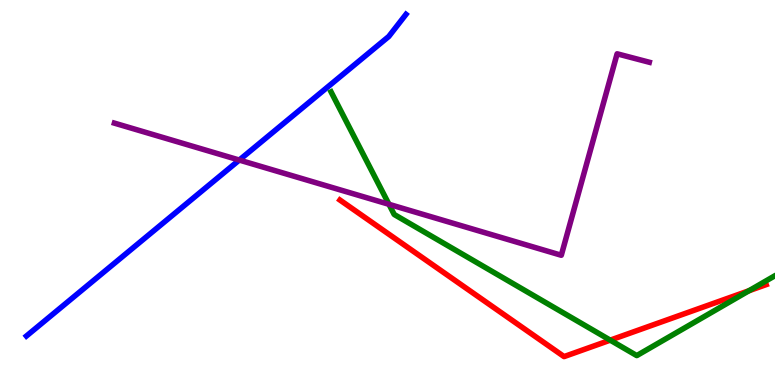[{'lines': ['blue', 'red'], 'intersections': []}, {'lines': ['green', 'red'], 'intersections': [{'x': 7.87, 'y': 1.16}, {'x': 9.66, 'y': 2.45}]}, {'lines': ['purple', 'red'], 'intersections': []}, {'lines': ['blue', 'green'], 'intersections': []}, {'lines': ['blue', 'purple'], 'intersections': [{'x': 3.09, 'y': 5.84}]}, {'lines': ['green', 'purple'], 'intersections': [{'x': 5.02, 'y': 4.69}]}]